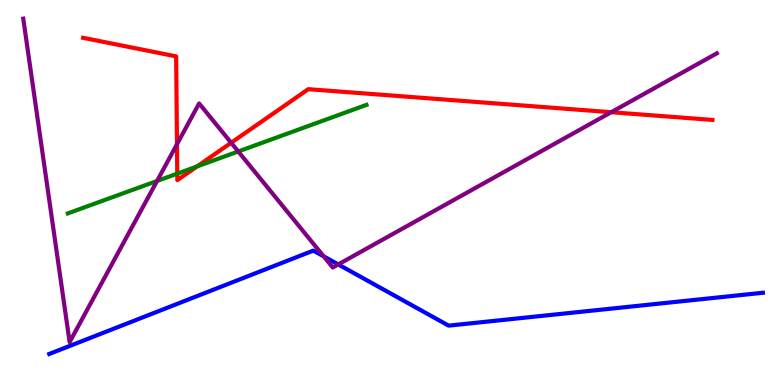[{'lines': ['blue', 'red'], 'intersections': []}, {'lines': ['green', 'red'], 'intersections': [{'x': 2.29, 'y': 5.49}, {'x': 2.54, 'y': 5.68}]}, {'lines': ['purple', 'red'], 'intersections': [{'x': 2.28, 'y': 6.25}, {'x': 2.98, 'y': 6.29}, {'x': 7.89, 'y': 7.09}]}, {'lines': ['blue', 'green'], 'intersections': []}, {'lines': ['blue', 'purple'], 'intersections': [{'x': 4.18, 'y': 3.34}, {'x': 4.36, 'y': 3.13}]}, {'lines': ['green', 'purple'], 'intersections': [{'x': 2.03, 'y': 5.3}, {'x': 3.07, 'y': 6.07}]}]